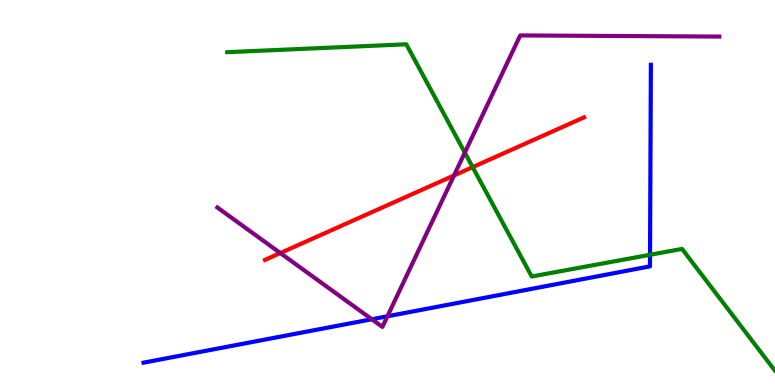[{'lines': ['blue', 'red'], 'intersections': []}, {'lines': ['green', 'red'], 'intersections': [{'x': 6.1, 'y': 5.66}]}, {'lines': ['purple', 'red'], 'intersections': [{'x': 3.62, 'y': 3.43}, {'x': 5.86, 'y': 5.44}]}, {'lines': ['blue', 'green'], 'intersections': [{'x': 8.39, 'y': 3.38}]}, {'lines': ['blue', 'purple'], 'intersections': [{'x': 4.8, 'y': 1.71}, {'x': 5.0, 'y': 1.78}]}, {'lines': ['green', 'purple'], 'intersections': [{'x': 6.0, 'y': 6.04}]}]